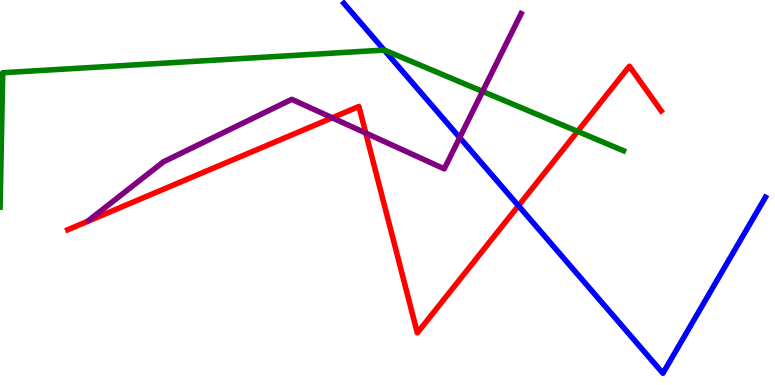[{'lines': ['blue', 'red'], 'intersections': [{'x': 6.69, 'y': 4.66}]}, {'lines': ['green', 'red'], 'intersections': [{'x': 7.45, 'y': 6.59}]}, {'lines': ['purple', 'red'], 'intersections': [{'x': 4.29, 'y': 6.94}, {'x': 4.72, 'y': 6.54}]}, {'lines': ['blue', 'green'], 'intersections': [{'x': 4.96, 'y': 8.7}]}, {'lines': ['blue', 'purple'], 'intersections': [{'x': 5.93, 'y': 6.43}]}, {'lines': ['green', 'purple'], 'intersections': [{'x': 6.23, 'y': 7.63}]}]